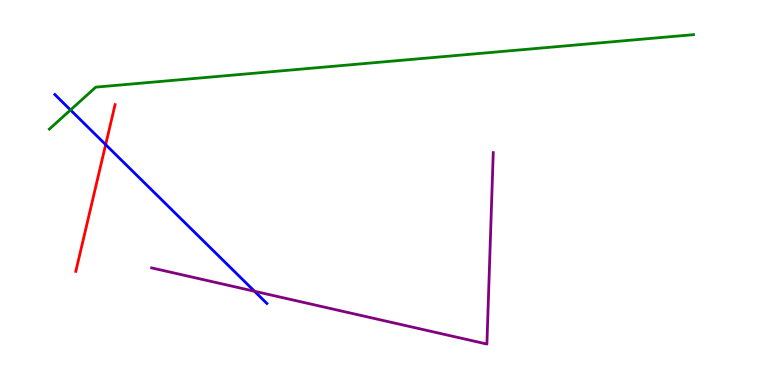[{'lines': ['blue', 'red'], 'intersections': [{'x': 1.36, 'y': 6.24}]}, {'lines': ['green', 'red'], 'intersections': []}, {'lines': ['purple', 'red'], 'intersections': []}, {'lines': ['blue', 'green'], 'intersections': [{'x': 0.91, 'y': 7.14}]}, {'lines': ['blue', 'purple'], 'intersections': [{'x': 3.28, 'y': 2.43}]}, {'lines': ['green', 'purple'], 'intersections': []}]